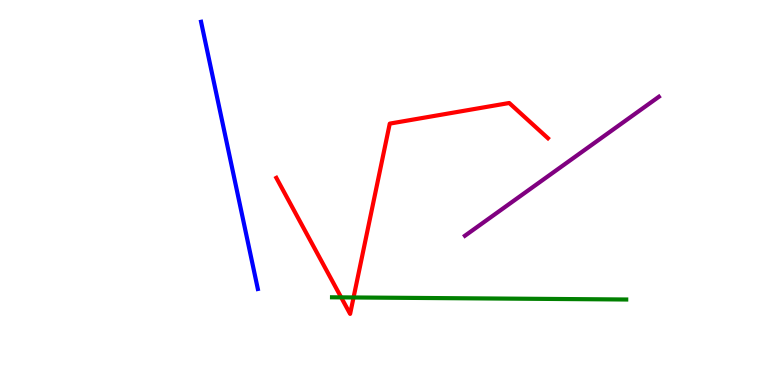[{'lines': ['blue', 'red'], 'intersections': []}, {'lines': ['green', 'red'], 'intersections': [{'x': 4.4, 'y': 2.28}, {'x': 4.56, 'y': 2.27}]}, {'lines': ['purple', 'red'], 'intersections': []}, {'lines': ['blue', 'green'], 'intersections': []}, {'lines': ['blue', 'purple'], 'intersections': []}, {'lines': ['green', 'purple'], 'intersections': []}]